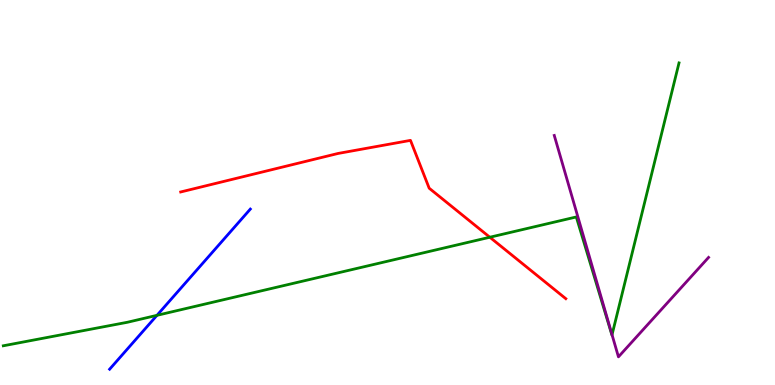[{'lines': ['blue', 'red'], 'intersections': []}, {'lines': ['green', 'red'], 'intersections': [{'x': 6.32, 'y': 3.84}]}, {'lines': ['purple', 'red'], 'intersections': []}, {'lines': ['blue', 'green'], 'intersections': [{'x': 2.03, 'y': 1.81}]}, {'lines': ['blue', 'purple'], 'intersections': []}, {'lines': ['green', 'purple'], 'intersections': [{'x': 7.9, 'y': 1.31}]}]